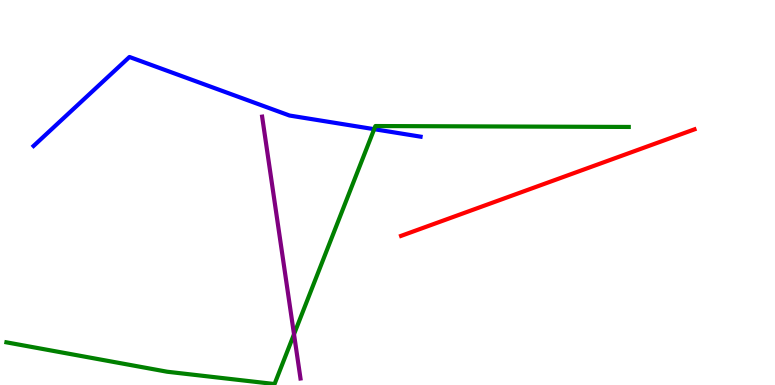[{'lines': ['blue', 'red'], 'intersections': []}, {'lines': ['green', 'red'], 'intersections': []}, {'lines': ['purple', 'red'], 'intersections': []}, {'lines': ['blue', 'green'], 'intersections': [{'x': 4.83, 'y': 6.64}]}, {'lines': ['blue', 'purple'], 'intersections': []}, {'lines': ['green', 'purple'], 'intersections': [{'x': 3.79, 'y': 1.32}]}]